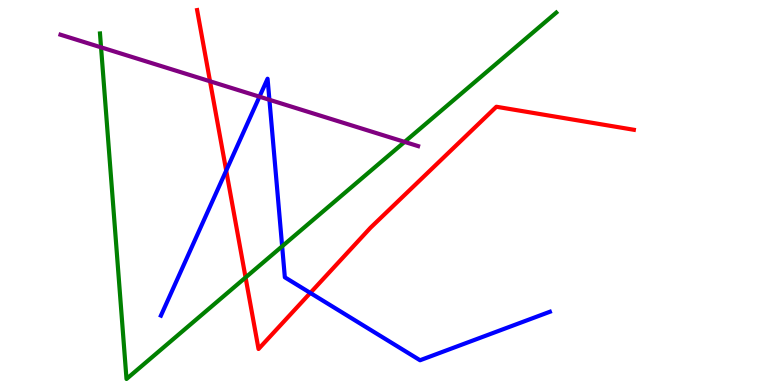[{'lines': ['blue', 'red'], 'intersections': [{'x': 2.92, 'y': 5.57}, {'x': 4.0, 'y': 2.39}]}, {'lines': ['green', 'red'], 'intersections': [{'x': 3.17, 'y': 2.79}]}, {'lines': ['purple', 'red'], 'intersections': [{'x': 2.71, 'y': 7.89}]}, {'lines': ['blue', 'green'], 'intersections': [{'x': 3.64, 'y': 3.6}]}, {'lines': ['blue', 'purple'], 'intersections': [{'x': 3.35, 'y': 7.49}, {'x': 3.48, 'y': 7.41}]}, {'lines': ['green', 'purple'], 'intersections': [{'x': 1.3, 'y': 8.77}, {'x': 5.22, 'y': 6.31}]}]